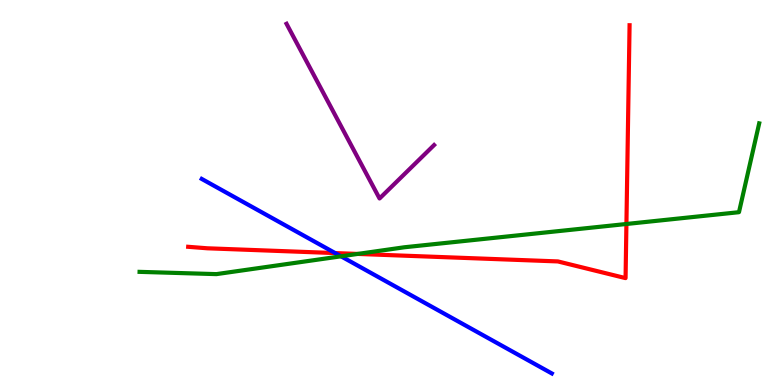[{'lines': ['blue', 'red'], 'intersections': [{'x': 4.33, 'y': 3.43}]}, {'lines': ['green', 'red'], 'intersections': [{'x': 4.62, 'y': 3.4}, {'x': 8.08, 'y': 4.18}]}, {'lines': ['purple', 'red'], 'intersections': []}, {'lines': ['blue', 'green'], 'intersections': [{'x': 4.4, 'y': 3.34}]}, {'lines': ['blue', 'purple'], 'intersections': []}, {'lines': ['green', 'purple'], 'intersections': []}]